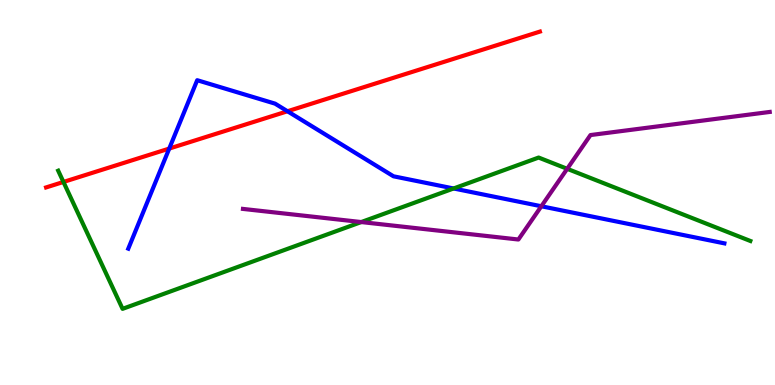[{'lines': ['blue', 'red'], 'intersections': [{'x': 2.18, 'y': 6.14}, {'x': 3.71, 'y': 7.11}]}, {'lines': ['green', 'red'], 'intersections': [{'x': 0.819, 'y': 5.27}]}, {'lines': ['purple', 'red'], 'intersections': []}, {'lines': ['blue', 'green'], 'intersections': [{'x': 5.85, 'y': 5.1}]}, {'lines': ['blue', 'purple'], 'intersections': [{'x': 6.99, 'y': 4.64}]}, {'lines': ['green', 'purple'], 'intersections': [{'x': 4.66, 'y': 4.23}, {'x': 7.32, 'y': 5.62}]}]